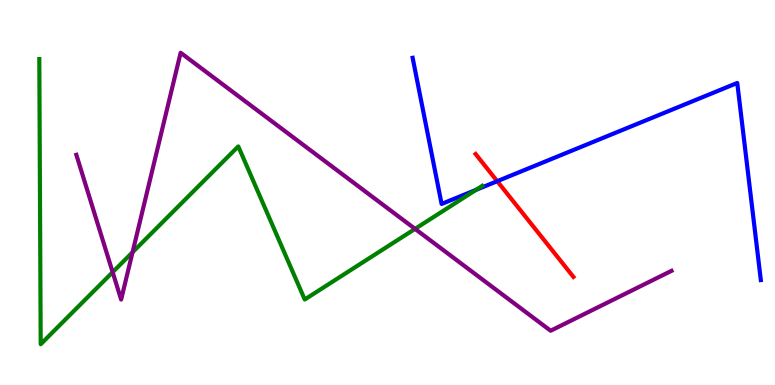[{'lines': ['blue', 'red'], 'intersections': [{'x': 6.42, 'y': 5.29}]}, {'lines': ['green', 'red'], 'intersections': []}, {'lines': ['purple', 'red'], 'intersections': []}, {'lines': ['blue', 'green'], 'intersections': [{'x': 6.14, 'y': 5.07}]}, {'lines': ['blue', 'purple'], 'intersections': []}, {'lines': ['green', 'purple'], 'intersections': [{'x': 1.45, 'y': 2.93}, {'x': 1.71, 'y': 3.45}, {'x': 5.36, 'y': 4.06}]}]